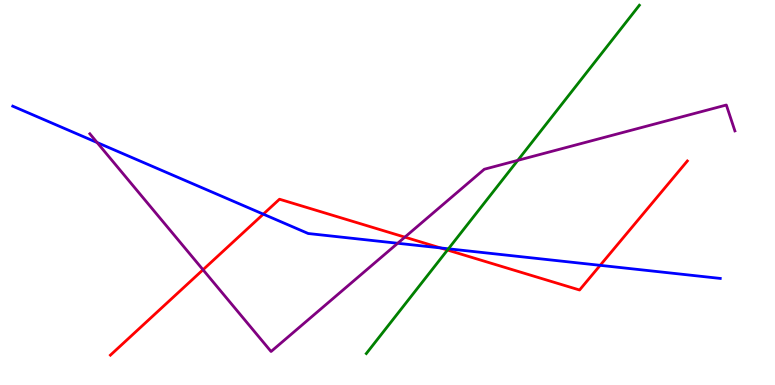[{'lines': ['blue', 'red'], 'intersections': [{'x': 3.4, 'y': 4.44}, {'x': 5.68, 'y': 3.56}, {'x': 7.74, 'y': 3.11}]}, {'lines': ['green', 'red'], 'intersections': [{'x': 5.77, 'y': 3.51}]}, {'lines': ['purple', 'red'], 'intersections': [{'x': 2.62, 'y': 2.99}, {'x': 5.22, 'y': 3.84}]}, {'lines': ['blue', 'green'], 'intersections': [{'x': 5.79, 'y': 3.54}]}, {'lines': ['blue', 'purple'], 'intersections': [{'x': 1.25, 'y': 6.3}, {'x': 5.13, 'y': 3.68}]}, {'lines': ['green', 'purple'], 'intersections': [{'x': 6.68, 'y': 5.83}]}]